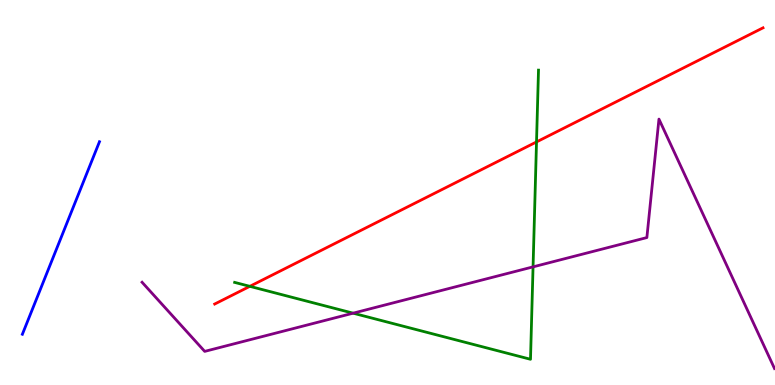[{'lines': ['blue', 'red'], 'intersections': []}, {'lines': ['green', 'red'], 'intersections': [{'x': 3.22, 'y': 2.56}, {'x': 6.92, 'y': 6.31}]}, {'lines': ['purple', 'red'], 'intersections': []}, {'lines': ['blue', 'green'], 'intersections': []}, {'lines': ['blue', 'purple'], 'intersections': []}, {'lines': ['green', 'purple'], 'intersections': [{'x': 4.56, 'y': 1.87}, {'x': 6.88, 'y': 3.07}]}]